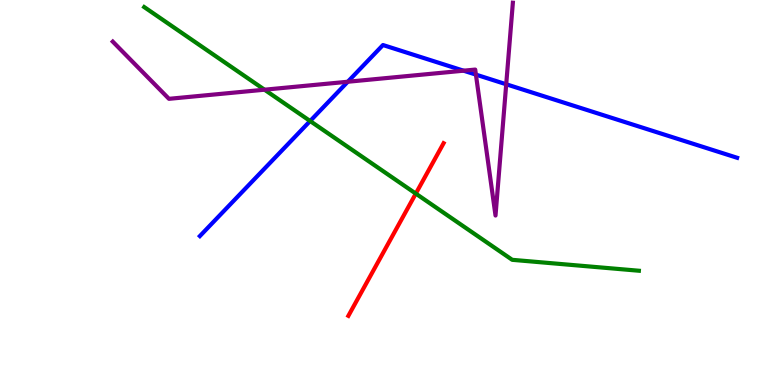[{'lines': ['blue', 'red'], 'intersections': []}, {'lines': ['green', 'red'], 'intersections': [{'x': 5.37, 'y': 4.97}]}, {'lines': ['purple', 'red'], 'intersections': []}, {'lines': ['blue', 'green'], 'intersections': [{'x': 4.0, 'y': 6.86}]}, {'lines': ['blue', 'purple'], 'intersections': [{'x': 4.49, 'y': 7.88}, {'x': 5.98, 'y': 8.16}, {'x': 6.14, 'y': 8.06}, {'x': 6.53, 'y': 7.81}]}, {'lines': ['green', 'purple'], 'intersections': [{'x': 3.41, 'y': 7.67}]}]